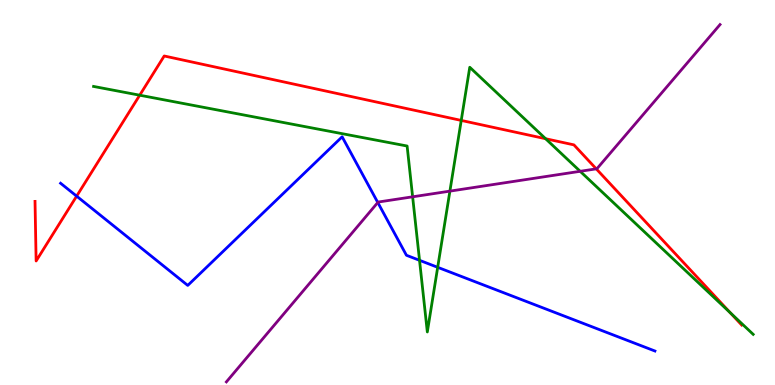[{'lines': ['blue', 'red'], 'intersections': [{'x': 0.989, 'y': 4.91}]}, {'lines': ['green', 'red'], 'intersections': [{'x': 1.8, 'y': 7.53}, {'x': 5.95, 'y': 6.87}, {'x': 7.04, 'y': 6.4}, {'x': 9.42, 'y': 1.88}]}, {'lines': ['purple', 'red'], 'intersections': [{'x': 7.69, 'y': 5.61}]}, {'lines': ['blue', 'green'], 'intersections': [{'x': 5.41, 'y': 3.24}, {'x': 5.65, 'y': 3.06}]}, {'lines': ['blue', 'purple'], 'intersections': [{'x': 4.87, 'y': 4.74}]}, {'lines': ['green', 'purple'], 'intersections': [{'x': 5.32, 'y': 4.89}, {'x': 5.81, 'y': 5.04}, {'x': 7.49, 'y': 5.55}]}]